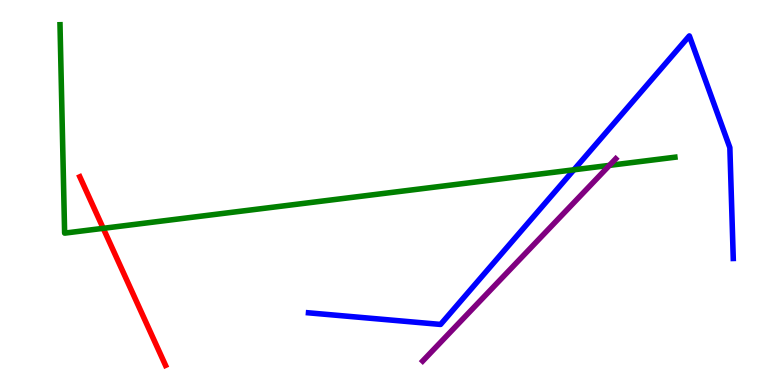[{'lines': ['blue', 'red'], 'intersections': []}, {'lines': ['green', 'red'], 'intersections': [{'x': 1.33, 'y': 4.07}]}, {'lines': ['purple', 'red'], 'intersections': []}, {'lines': ['blue', 'green'], 'intersections': [{'x': 7.41, 'y': 5.59}]}, {'lines': ['blue', 'purple'], 'intersections': []}, {'lines': ['green', 'purple'], 'intersections': [{'x': 7.86, 'y': 5.7}]}]